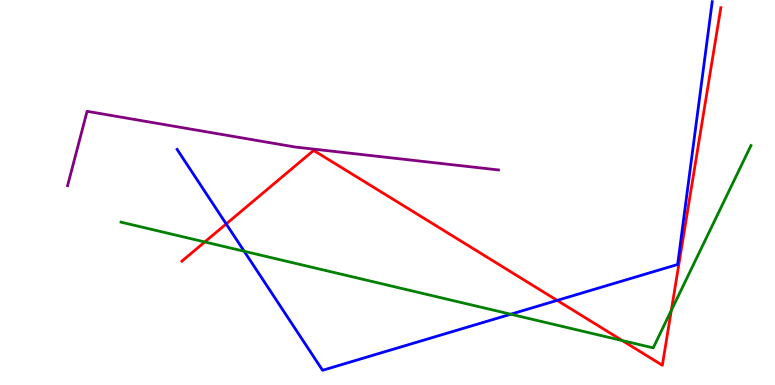[{'lines': ['blue', 'red'], 'intersections': [{'x': 2.92, 'y': 4.18}, {'x': 7.19, 'y': 2.2}]}, {'lines': ['green', 'red'], 'intersections': [{'x': 2.64, 'y': 3.72}, {'x': 8.03, 'y': 1.15}, {'x': 8.66, 'y': 1.94}]}, {'lines': ['purple', 'red'], 'intersections': []}, {'lines': ['blue', 'green'], 'intersections': [{'x': 3.15, 'y': 3.47}, {'x': 6.59, 'y': 1.84}]}, {'lines': ['blue', 'purple'], 'intersections': []}, {'lines': ['green', 'purple'], 'intersections': []}]